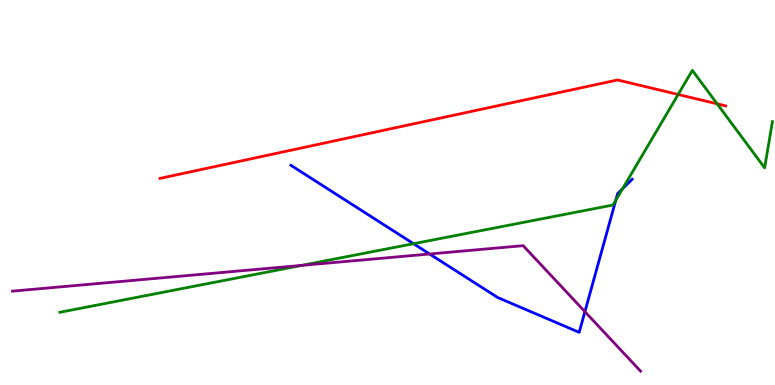[{'lines': ['blue', 'red'], 'intersections': []}, {'lines': ['green', 'red'], 'intersections': [{'x': 8.75, 'y': 7.55}, {'x': 9.25, 'y': 7.3}]}, {'lines': ['purple', 'red'], 'intersections': []}, {'lines': ['blue', 'green'], 'intersections': [{'x': 5.34, 'y': 3.67}, {'x': 7.95, 'y': 4.8}, {'x': 8.03, 'y': 5.1}]}, {'lines': ['blue', 'purple'], 'intersections': [{'x': 5.54, 'y': 3.4}, {'x': 7.55, 'y': 1.9}]}, {'lines': ['green', 'purple'], 'intersections': [{'x': 3.89, 'y': 3.11}]}]